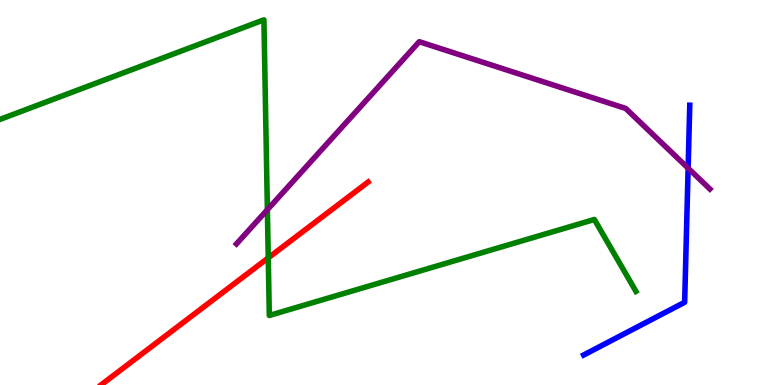[{'lines': ['blue', 'red'], 'intersections': []}, {'lines': ['green', 'red'], 'intersections': [{'x': 3.46, 'y': 3.3}]}, {'lines': ['purple', 'red'], 'intersections': []}, {'lines': ['blue', 'green'], 'intersections': []}, {'lines': ['blue', 'purple'], 'intersections': [{'x': 8.88, 'y': 5.63}]}, {'lines': ['green', 'purple'], 'intersections': [{'x': 3.45, 'y': 4.55}]}]